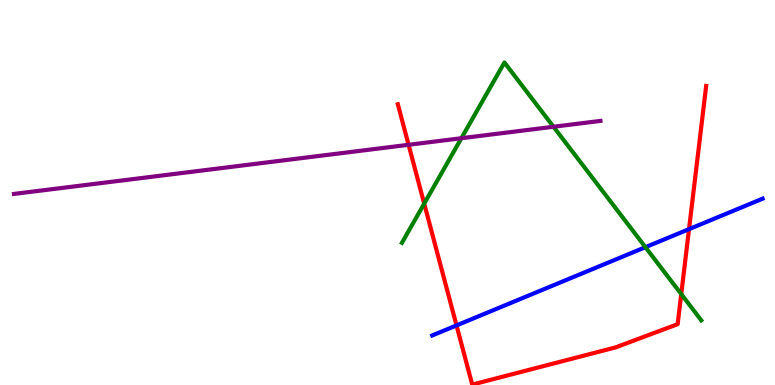[{'lines': ['blue', 'red'], 'intersections': [{'x': 5.89, 'y': 1.55}, {'x': 8.89, 'y': 4.05}]}, {'lines': ['green', 'red'], 'intersections': [{'x': 5.47, 'y': 4.71}, {'x': 8.79, 'y': 2.36}]}, {'lines': ['purple', 'red'], 'intersections': [{'x': 5.27, 'y': 6.24}]}, {'lines': ['blue', 'green'], 'intersections': [{'x': 8.33, 'y': 3.58}]}, {'lines': ['blue', 'purple'], 'intersections': []}, {'lines': ['green', 'purple'], 'intersections': [{'x': 5.95, 'y': 6.41}, {'x': 7.14, 'y': 6.71}]}]